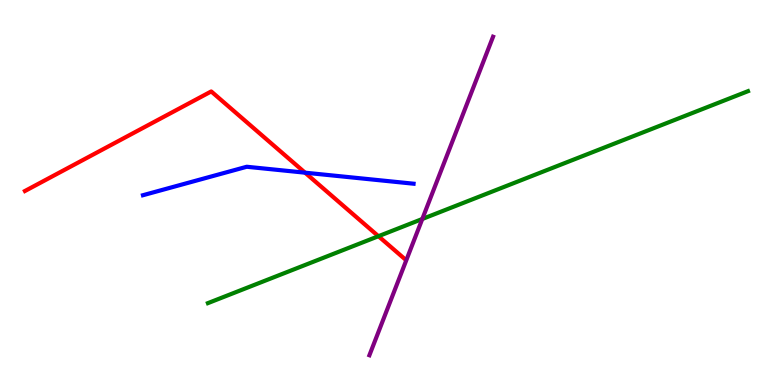[{'lines': ['blue', 'red'], 'intersections': [{'x': 3.94, 'y': 5.51}]}, {'lines': ['green', 'red'], 'intersections': [{'x': 4.88, 'y': 3.86}]}, {'lines': ['purple', 'red'], 'intersections': []}, {'lines': ['blue', 'green'], 'intersections': []}, {'lines': ['blue', 'purple'], 'intersections': []}, {'lines': ['green', 'purple'], 'intersections': [{'x': 5.45, 'y': 4.31}]}]